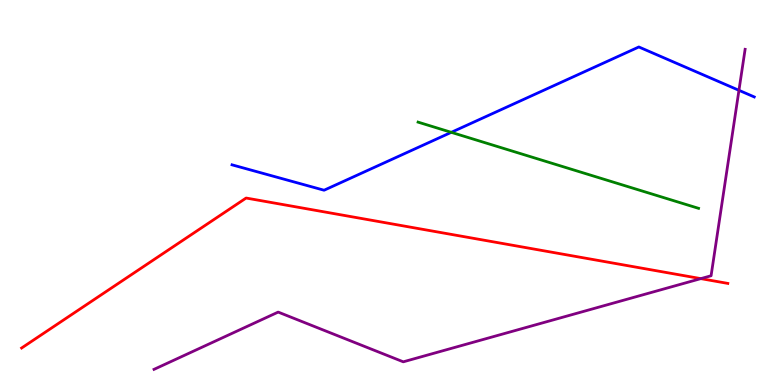[{'lines': ['blue', 'red'], 'intersections': []}, {'lines': ['green', 'red'], 'intersections': []}, {'lines': ['purple', 'red'], 'intersections': [{'x': 9.04, 'y': 2.76}]}, {'lines': ['blue', 'green'], 'intersections': [{'x': 5.82, 'y': 6.56}]}, {'lines': ['blue', 'purple'], 'intersections': [{'x': 9.53, 'y': 7.65}]}, {'lines': ['green', 'purple'], 'intersections': []}]